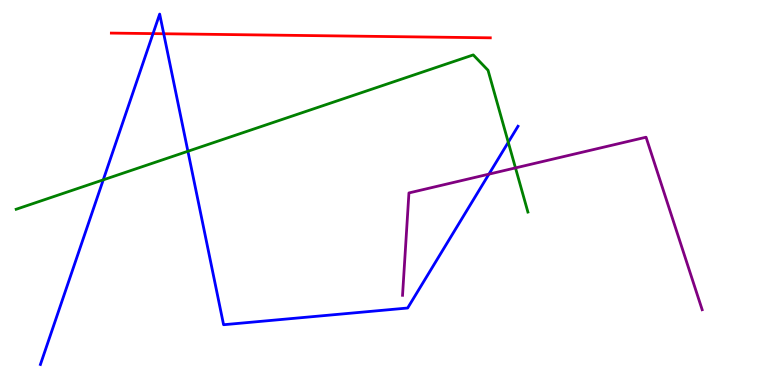[{'lines': ['blue', 'red'], 'intersections': [{'x': 1.97, 'y': 9.13}, {'x': 2.11, 'y': 9.12}]}, {'lines': ['green', 'red'], 'intersections': []}, {'lines': ['purple', 'red'], 'intersections': []}, {'lines': ['blue', 'green'], 'intersections': [{'x': 1.33, 'y': 5.33}, {'x': 2.42, 'y': 6.07}, {'x': 6.56, 'y': 6.3}]}, {'lines': ['blue', 'purple'], 'intersections': [{'x': 6.31, 'y': 5.48}]}, {'lines': ['green', 'purple'], 'intersections': [{'x': 6.65, 'y': 5.64}]}]